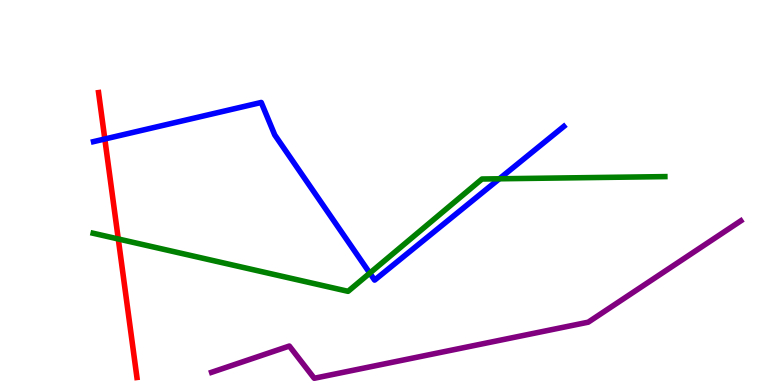[{'lines': ['blue', 'red'], 'intersections': [{'x': 1.35, 'y': 6.39}]}, {'lines': ['green', 'red'], 'intersections': [{'x': 1.53, 'y': 3.79}]}, {'lines': ['purple', 'red'], 'intersections': []}, {'lines': ['blue', 'green'], 'intersections': [{'x': 4.77, 'y': 2.91}, {'x': 6.44, 'y': 5.36}]}, {'lines': ['blue', 'purple'], 'intersections': []}, {'lines': ['green', 'purple'], 'intersections': []}]